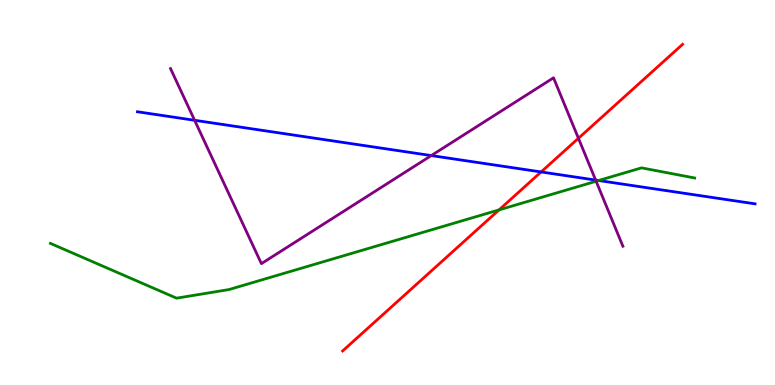[{'lines': ['blue', 'red'], 'intersections': [{'x': 6.98, 'y': 5.53}]}, {'lines': ['green', 'red'], 'intersections': [{'x': 6.44, 'y': 4.55}]}, {'lines': ['purple', 'red'], 'intersections': [{'x': 7.46, 'y': 6.41}]}, {'lines': ['blue', 'green'], 'intersections': [{'x': 7.72, 'y': 5.31}]}, {'lines': ['blue', 'purple'], 'intersections': [{'x': 2.51, 'y': 6.88}, {'x': 5.56, 'y': 5.96}, {'x': 7.69, 'y': 5.32}]}, {'lines': ['green', 'purple'], 'intersections': [{'x': 7.69, 'y': 5.29}]}]